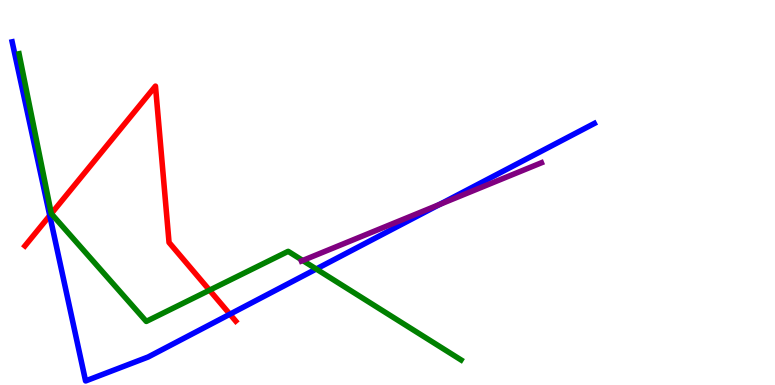[{'lines': ['blue', 'red'], 'intersections': [{'x': 0.642, 'y': 4.4}, {'x': 2.97, 'y': 1.84}]}, {'lines': ['green', 'red'], 'intersections': [{'x': 0.662, 'y': 4.45}, {'x': 2.7, 'y': 2.46}]}, {'lines': ['purple', 'red'], 'intersections': []}, {'lines': ['blue', 'green'], 'intersections': [{'x': 4.08, 'y': 3.01}]}, {'lines': ['blue', 'purple'], 'intersections': [{'x': 5.67, 'y': 4.69}]}, {'lines': ['green', 'purple'], 'intersections': [{'x': 3.91, 'y': 3.23}]}]